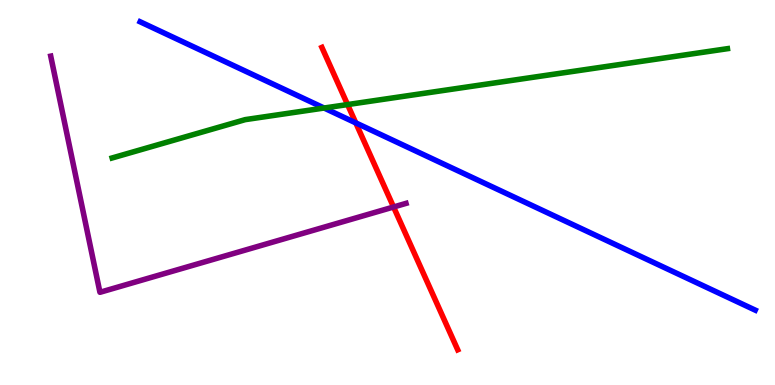[{'lines': ['blue', 'red'], 'intersections': [{'x': 4.59, 'y': 6.81}]}, {'lines': ['green', 'red'], 'intersections': [{'x': 4.48, 'y': 7.28}]}, {'lines': ['purple', 'red'], 'intersections': [{'x': 5.08, 'y': 4.62}]}, {'lines': ['blue', 'green'], 'intersections': [{'x': 4.18, 'y': 7.19}]}, {'lines': ['blue', 'purple'], 'intersections': []}, {'lines': ['green', 'purple'], 'intersections': []}]